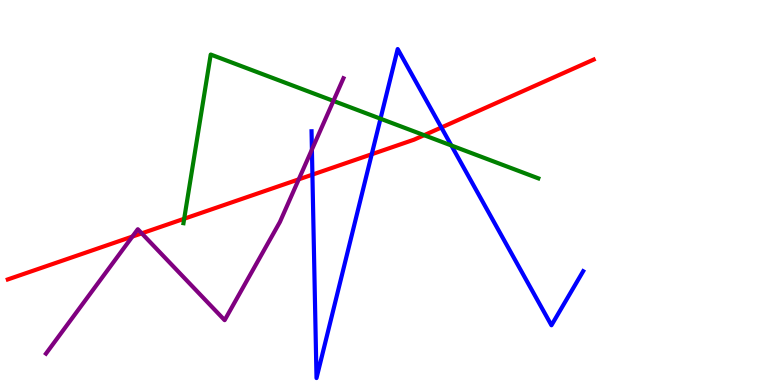[{'lines': ['blue', 'red'], 'intersections': [{'x': 4.03, 'y': 5.46}, {'x': 4.8, 'y': 5.99}, {'x': 5.69, 'y': 6.69}]}, {'lines': ['green', 'red'], 'intersections': [{'x': 2.38, 'y': 4.32}, {'x': 5.47, 'y': 6.49}]}, {'lines': ['purple', 'red'], 'intersections': [{'x': 1.71, 'y': 3.86}, {'x': 1.83, 'y': 3.94}, {'x': 3.85, 'y': 5.34}]}, {'lines': ['blue', 'green'], 'intersections': [{'x': 4.91, 'y': 6.92}, {'x': 5.82, 'y': 6.22}]}, {'lines': ['blue', 'purple'], 'intersections': [{'x': 4.02, 'y': 6.11}]}, {'lines': ['green', 'purple'], 'intersections': [{'x': 4.3, 'y': 7.38}]}]